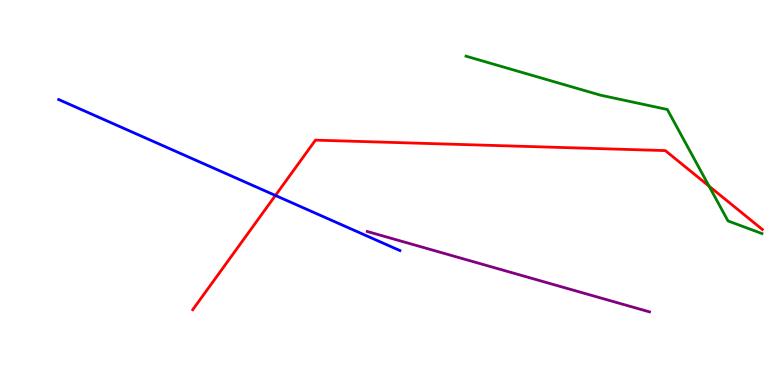[{'lines': ['blue', 'red'], 'intersections': [{'x': 3.55, 'y': 4.92}]}, {'lines': ['green', 'red'], 'intersections': [{'x': 9.15, 'y': 5.17}]}, {'lines': ['purple', 'red'], 'intersections': []}, {'lines': ['blue', 'green'], 'intersections': []}, {'lines': ['blue', 'purple'], 'intersections': []}, {'lines': ['green', 'purple'], 'intersections': []}]